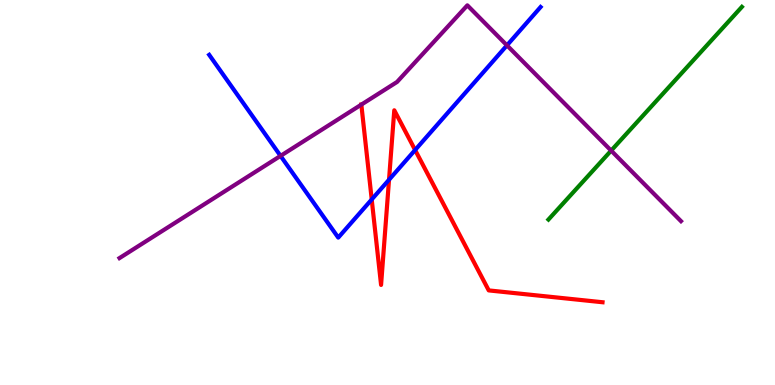[{'lines': ['blue', 'red'], 'intersections': [{'x': 4.8, 'y': 4.82}, {'x': 5.02, 'y': 5.33}, {'x': 5.36, 'y': 6.1}]}, {'lines': ['green', 'red'], 'intersections': []}, {'lines': ['purple', 'red'], 'intersections': [{'x': 4.66, 'y': 7.28}]}, {'lines': ['blue', 'green'], 'intersections': []}, {'lines': ['blue', 'purple'], 'intersections': [{'x': 3.62, 'y': 5.95}, {'x': 6.54, 'y': 8.82}]}, {'lines': ['green', 'purple'], 'intersections': [{'x': 7.89, 'y': 6.09}]}]